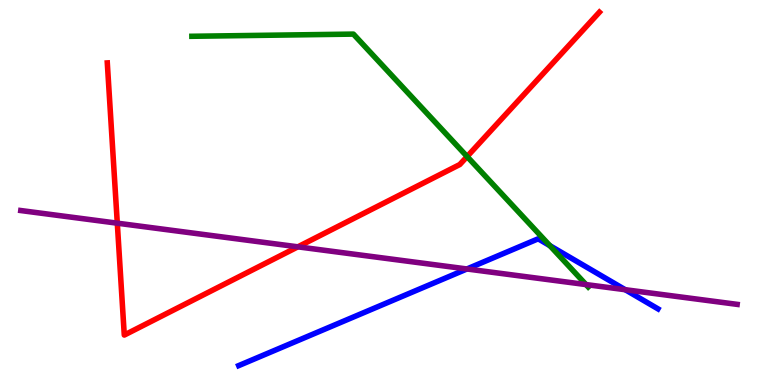[{'lines': ['blue', 'red'], 'intersections': []}, {'lines': ['green', 'red'], 'intersections': [{'x': 6.03, 'y': 5.93}]}, {'lines': ['purple', 'red'], 'intersections': [{'x': 1.51, 'y': 4.2}, {'x': 3.84, 'y': 3.59}]}, {'lines': ['blue', 'green'], 'intersections': [{'x': 7.1, 'y': 3.62}]}, {'lines': ['blue', 'purple'], 'intersections': [{'x': 6.02, 'y': 3.01}, {'x': 8.07, 'y': 2.48}]}, {'lines': ['green', 'purple'], 'intersections': [{'x': 7.56, 'y': 2.61}]}]